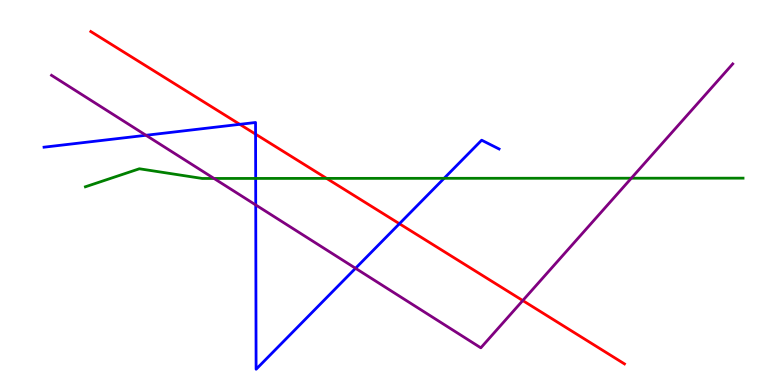[{'lines': ['blue', 'red'], 'intersections': [{'x': 3.09, 'y': 6.77}, {'x': 3.3, 'y': 6.52}, {'x': 5.15, 'y': 4.19}]}, {'lines': ['green', 'red'], 'intersections': [{'x': 4.21, 'y': 5.37}]}, {'lines': ['purple', 'red'], 'intersections': [{'x': 6.75, 'y': 2.19}]}, {'lines': ['blue', 'green'], 'intersections': [{'x': 3.3, 'y': 5.37}, {'x': 5.73, 'y': 5.37}]}, {'lines': ['blue', 'purple'], 'intersections': [{'x': 1.88, 'y': 6.49}, {'x': 3.3, 'y': 4.68}, {'x': 4.59, 'y': 3.03}]}, {'lines': ['green', 'purple'], 'intersections': [{'x': 2.76, 'y': 5.36}, {'x': 8.15, 'y': 5.37}]}]